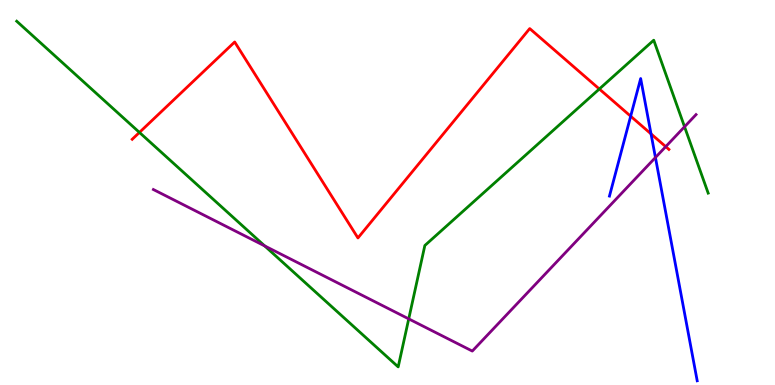[{'lines': ['blue', 'red'], 'intersections': [{'x': 8.14, 'y': 6.98}, {'x': 8.4, 'y': 6.52}]}, {'lines': ['green', 'red'], 'intersections': [{'x': 1.8, 'y': 6.56}, {'x': 7.73, 'y': 7.69}]}, {'lines': ['purple', 'red'], 'intersections': [{'x': 8.59, 'y': 6.19}]}, {'lines': ['blue', 'green'], 'intersections': []}, {'lines': ['blue', 'purple'], 'intersections': [{'x': 8.46, 'y': 5.91}]}, {'lines': ['green', 'purple'], 'intersections': [{'x': 3.41, 'y': 3.61}, {'x': 5.27, 'y': 1.72}, {'x': 8.83, 'y': 6.71}]}]